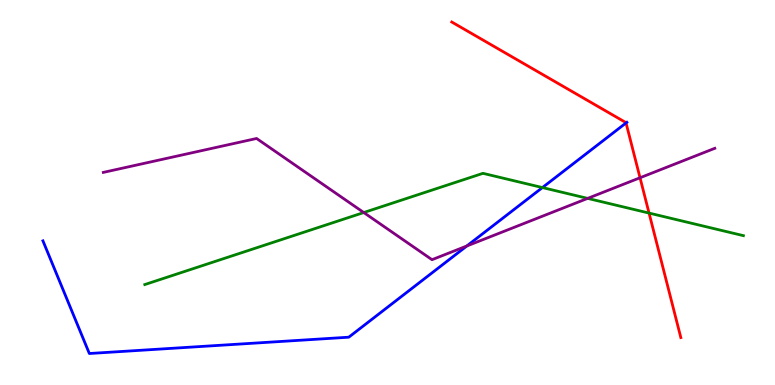[{'lines': ['blue', 'red'], 'intersections': [{'x': 8.08, 'y': 6.81}]}, {'lines': ['green', 'red'], 'intersections': [{'x': 8.37, 'y': 4.47}]}, {'lines': ['purple', 'red'], 'intersections': [{'x': 8.26, 'y': 5.38}]}, {'lines': ['blue', 'green'], 'intersections': [{'x': 7.0, 'y': 5.13}]}, {'lines': ['blue', 'purple'], 'intersections': [{'x': 6.02, 'y': 3.61}]}, {'lines': ['green', 'purple'], 'intersections': [{'x': 4.69, 'y': 4.48}, {'x': 7.58, 'y': 4.85}]}]